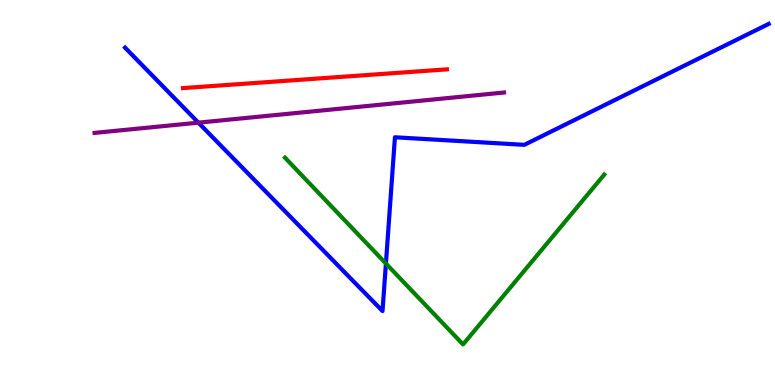[{'lines': ['blue', 'red'], 'intersections': []}, {'lines': ['green', 'red'], 'intersections': []}, {'lines': ['purple', 'red'], 'intersections': []}, {'lines': ['blue', 'green'], 'intersections': [{'x': 4.98, 'y': 3.16}]}, {'lines': ['blue', 'purple'], 'intersections': [{'x': 2.56, 'y': 6.81}]}, {'lines': ['green', 'purple'], 'intersections': []}]